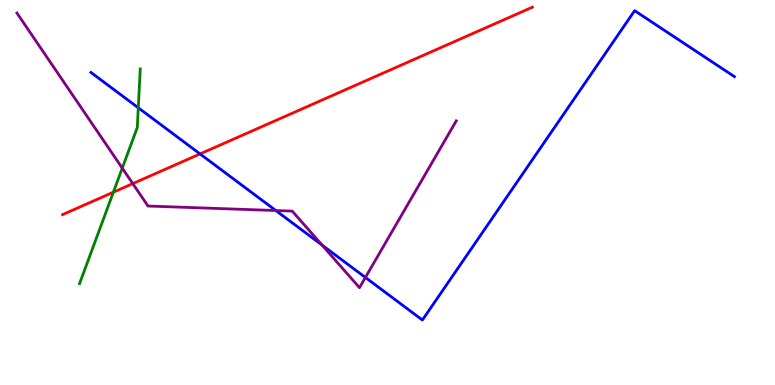[{'lines': ['blue', 'red'], 'intersections': [{'x': 2.58, 'y': 6.0}]}, {'lines': ['green', 'red'], 'intersections': [{'x': 1.46, 'y': 5.01}]}, {'lines': ['purple', 'red'], 'intersections': [{'x': 1.71, 'y': 5.23}]}, {'lines': ['blue', 'green'], 'intersections': [{'x': 1.78, 'y': 7.2}]}, {'lines': ['blue', 'purple'], 'intersections': [{'x': 3.56, 'y': 4.53}, {'x': 4.16, 'y': 3.63}, {'x': 4.71, 'y': 2.79}]}, {'lines': ['green', 'purple'], 'intersections': [{'x': 1.58, 'y': 5.63}]}]